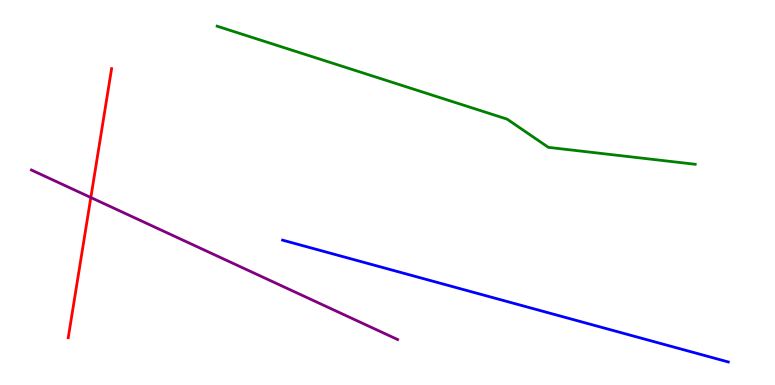[{'lines': ['blue', 'red'], 'intersections': []}, {'lines': ['green', 'red'], 'intersections': []}, {'lines': ['purple', 'red'], 'intersections': [{'x': 1.17, 'y': 4.87}]}, {'lines': ['blue', 'green'], 'intersections': []}, {'lines': ['blue', 'purple'], 'intersections': []}, {'lines': ['green', 'purple'], 'intersections': []}]